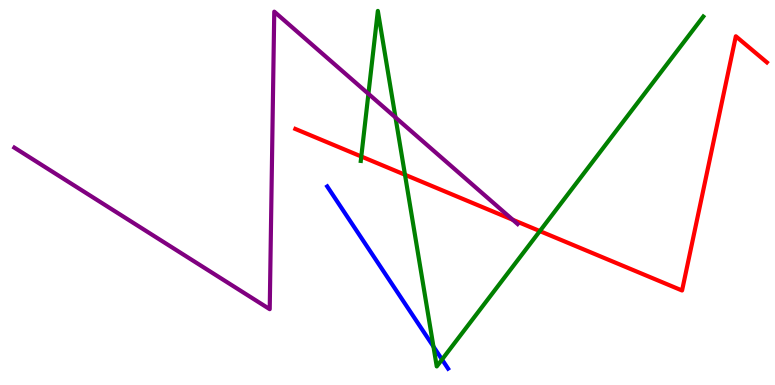[{'lines': ['blue', 'red'], 'intersections': []}, {'lines': ['green', 'red'], 'intersections': [{'x': 4.66, 'y': 5.94}, {'x': 5.23, 'y': 5.46}, {'x': 6.97, 'y': 4.0}]}, {'lines': ['purple', 'red'], 'intersections': [{'x': 6.62, 'y': 4.29}]}, {'lines': ['blue', 'green'], 'intersections': [{'x': 5.59, 'y': 0.998}, {'x': 5.7, 'y': 0.662}]}, {'lines': ['blue', 'purple'], 'intersections': []}, {'lines': ['green', 'purple'], 'intersections': [{'x': 4.75, 'y': 7.56}, {'x': 5.1, 'y': 6.95}]}]